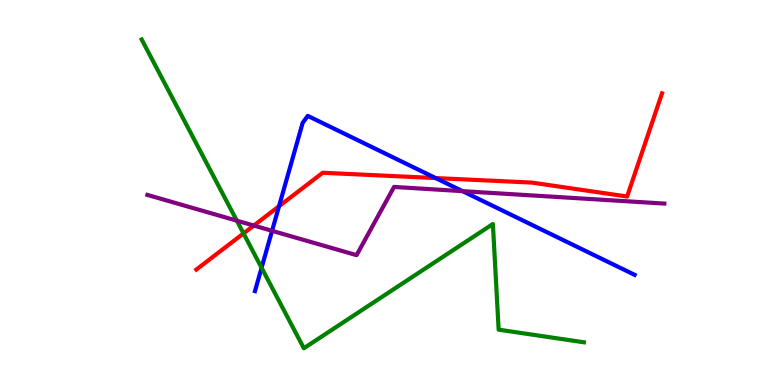[{'lines': ['blue', 'red'], 'intersections': [{'x': 3.6, 'y': 4.64}, {'x': 5.62, 'y': 5.37}]}, {'lines': ['green', 'red'], 'intersections': [{'x': 3.14, 'y': 3.94}]}, {'lines': ['purple', 'red'], 'intersections': [{'x': 3.27, 'y': 4.14}]}, {'lines': ['blue', 'green'], 'intersections': [{'x': 3.38, 'y': 3.04}]}, {'lines': ['blue', 'purple'], 'intersections': [{'x': 3.51, 'y': 4.0}, {'x': 5.97, 'y': 5.03}]}, {'lines': ['green', 'purple'], 'intersections': [{'x': 3.06, 'y': 4.27}]}]